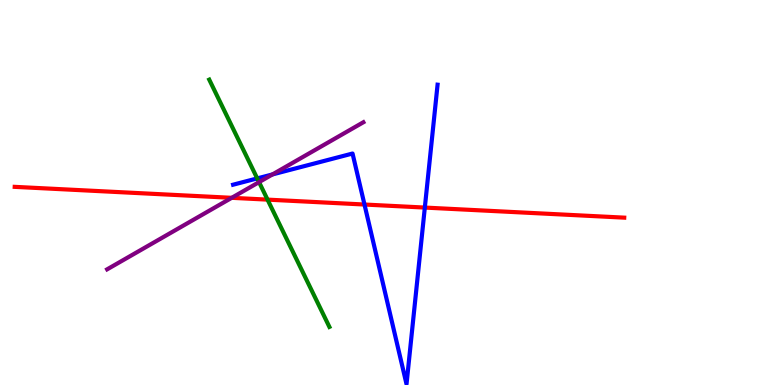[{'lines': ['blue', 'red'], 'intersections': [{'x': 4.7, 'y': 4.69}, {'x': 5.48, 'y': 4.61}]}, {'lines': ['green', 'red'], 'intersections': [{'x': 3.45, 'y': 4.81}]}, {'lines': ['purple', 'red'], 'intersections': [{'x': 2.99, 'y': 4.86}]}, {'lines': ['blue', 'green'], 'intersections': [{'x': 3.32, 'y': 5.37}]}, {'lines': ['blue', 'purple'], 'intersections': [{'x': 3.52, 'y': 5.47}]}, {'lines': ['green', 'purple'], 'intersections': [{'x': 3.34, 'y': 5.27}]}]